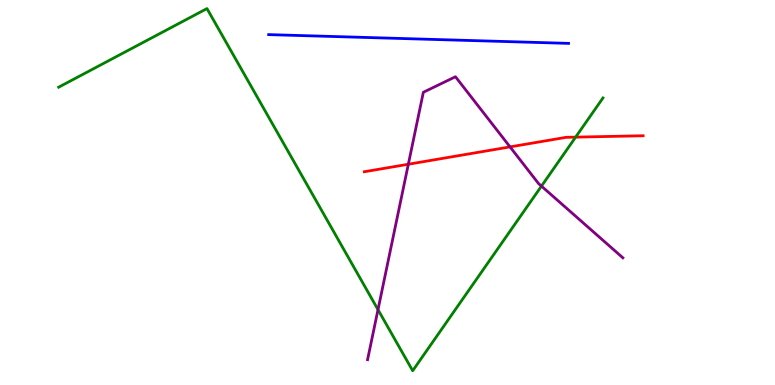[{'lines': ['blue', 'red'], 'intersections': []}, {'lines': ['green', 'red'], 'intersections': [{'x': 7.43, 'y': 6.44}]}, {'lines': ['purple', 'red'], 'intersections': [{'x': 5.27, 'y': 5.73}, {'x': 6.58, 'y': 6.18}]}, {'lines': ['blue', 'green'], 'intersections': []}, {'lines': ['blue', 'purple'], 'intersections': []}, {'lines': ['green', 'purple'], 'intersections': [{'x': 4.88, 'y': 1.96}, {'x': 6.99, 'y': 5.17}]}]